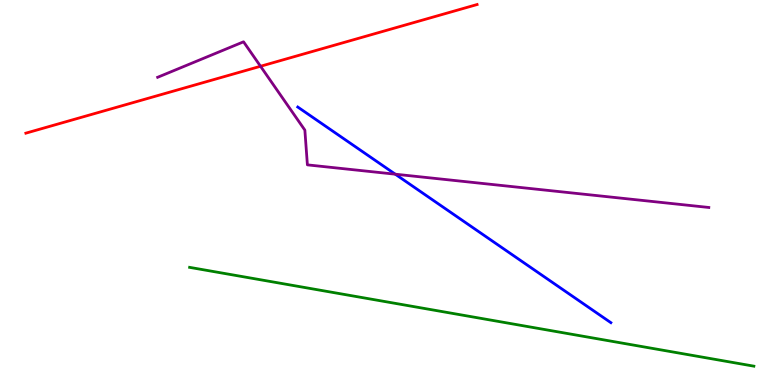[{'lines': ['blue', 'red'], 'intersections': []}, {'lines': ['green', 'red'], 'intersections': []}, {'lines': ['purple', 'red'], 'intersections': [{'x': 3.36, 'y': 8.28}]}, {'lines': ['blue', 'green'], 'intersections': []}, {'lines': ['blue', 'purple'], 'intersections': [{'x': 5.1, 'y': 5.48}]}, {'lines': ['green', 'purple'], 'intersections': []}]